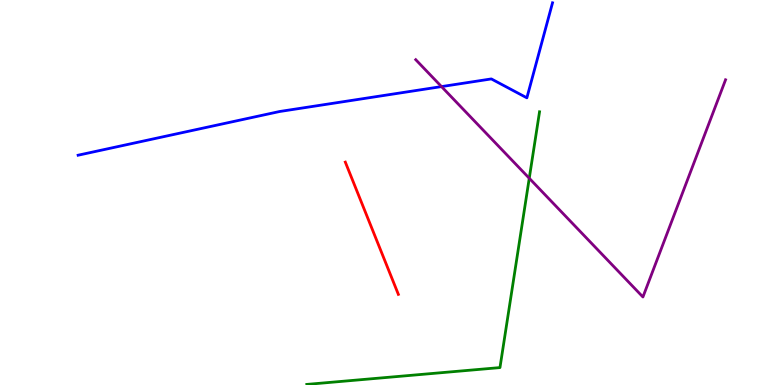[{'lines': ['blue', 'red'], 'intersections': []}, {'lines': ['green', 'red'], 'intersections': []}, {'lines': ['purple', 'red'], 'intersections': []}, {'lines': ['blue', 'green'], 'intersections': []}, {'lines': ['blue', 'purple'], 'intersections': [{'x': 5.7, 'y': 7.75}]}, {'lines': ['green', 'purple'], 'intersections': [{'x': 6.83, 'y': 5.37}]}]